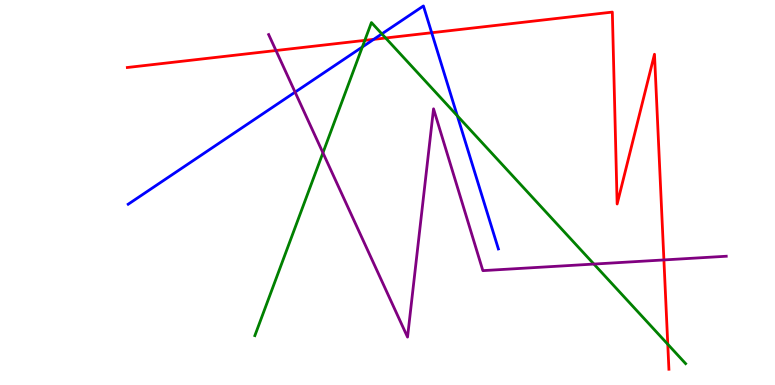[{'lines': ['blue', 'red'], 'intersections': [{'x': 4.82, 'y': 8.98}, {'x': 5.57, 'y': 9.15}]}, {'lines': ['green', 'red'], 'intersections': [{'x': 4.71, 'y': 8.95}, {'x': 4.98, 'y': 9.01}, {'x': 8.62, 'y': 1.06}]}, {'lines': ['purple', 'red'], 'intersections': [{'x': 3.56, 'y': 8.69}, {'x': 8.57, 'y': 3.25}]}, {'lines': ['blue', 'green'], 'intersections': [{'x': 4.68, 'y': 8.78}, {'x': 4.93, 'y': 9.12}, {'x': 5.9, 'y': 6.99}]}, {'lines': ['blue', 'purple'], 'intersections': [{'x': 3.81, 'y': 7.61}]}, {'lines': ['green', 'purple'], 'intersections': [{'x': 4.17, 'y': 6.03}, {'x': 7.66, 'y': 3.14}]}]